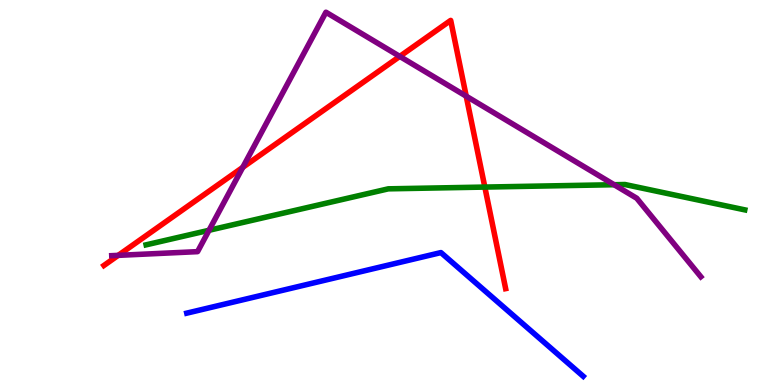[{'lines': ['blue', 'red'], 'intersections': []}, {'lines': ['green', 'red'], 'intersections': [{'x': 6.26, 'y': 5.14}]}, {'lines': ['purple', 'red'], 'intersections': [{'x': 1.53, 'y': 3.37}, {'x': 3.13, 'y': 5.65}, {'x': 5.16, 'y': 8.53}, {'x': 6.02, 'y': 7.5}]}, {'lines': ['blue', 'green'], 'intersections': []}, {'lines': ['blue', 'purple'], 'intersections': []}, {'lines': ['green', 'purple'], 'intersections': [{'x': 2.7, 'y': 4.02}, {'x': 7.92, 'y': 5.2}]}]